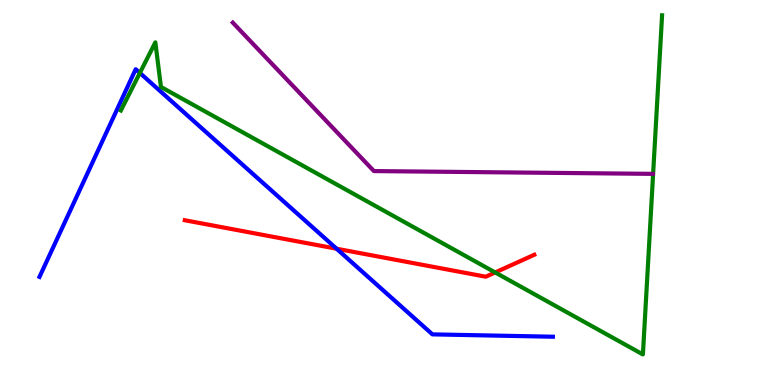[{'lines': ['blue', 'red'], 'intersections': [{'x': 4.34, 'y': 3.54}]}, {'lines': ['green', 'red'], 'intersections': [{'x': 6.39, 'y': 2.92}]}, {'lines': ['purple', 'red'], 'intersections': []}, {'lines': ['blue', 'green'], 'intersections': [{'x': 1.8, 'y': 8.11}]}, {'lines': ['blue', 'purple'], 'intersections': []}, {'lines': ['green', 'purple'], 'intersections': []}]